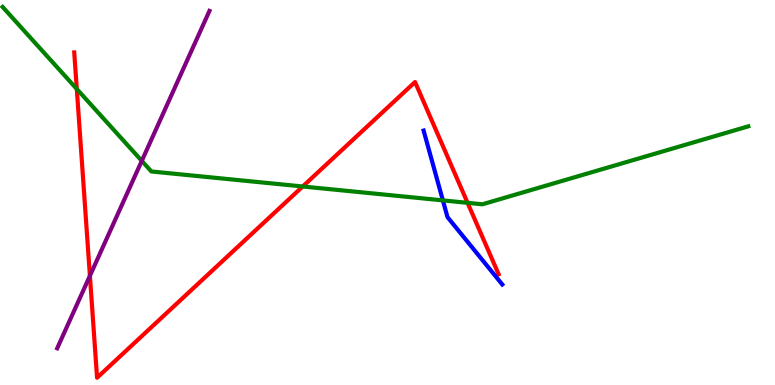[{'lines': ['blue', 'red'], 'intersections': []}, {'lines': ['green', 'red'], 'intersections': [{'x': 0.991, 'y': 7.69}, {'x': 3.91, 'y': 5.16}, {'x': 6.03, 'y': 4.73}]}, {'lines': ['purple', 'red'], 'intersections': [{'x': 1.16, 'y': 2.84}]}, {'lines': ['blue', 'green'], 'intersections': [{'x': 5.71, 'y': 4.8}]}, {'lines': ['blue', 'purple'], 'intersections': []}, {'lines': ['green', 'purple'], 'intersections': [{'x': 1.83, 'y': 5.82}]}]